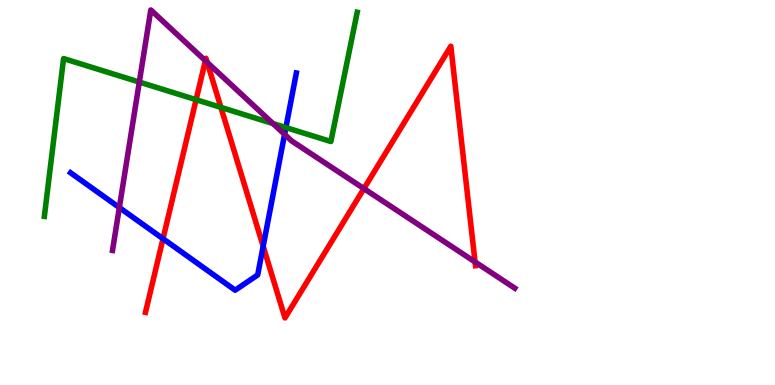[{'lines': ['blue', 'red'], 'intersections': [{'x': 2.1, 'y': 3.8}, {'x': 3.4, 'y': 3.6}]}, {'lines': ['green', 'red'], 'intersections': [{'x': 2.53, 'y': 7.41}, {'x': 2.85, 'y': 7.21}]}, {'lines': ['purple', 'red'], 'intersections': [{'x': 2.65, 'y': 8.42}, {'x': 2.67, 'y': 8.38}, {'x': 4.7, 'y': 5.1}, {'x': 6.13, 'y': 3.2}]}, {'lines': ['blue', 'green'], 'intersections': [{'x': 3.69, 'y': 6.69}]}, {'lines': ['blue', 'purple'], 'intersections': [{'x': 1.54, 'y': 4.61}, {'x': 3.67, 'y': 6.51}]}, {'lines': ['green', 'purple'], 'intersections': [{'x': 1.8, 'y': 7.87}, {'x': 3.52, 'y': 6.79}]}]